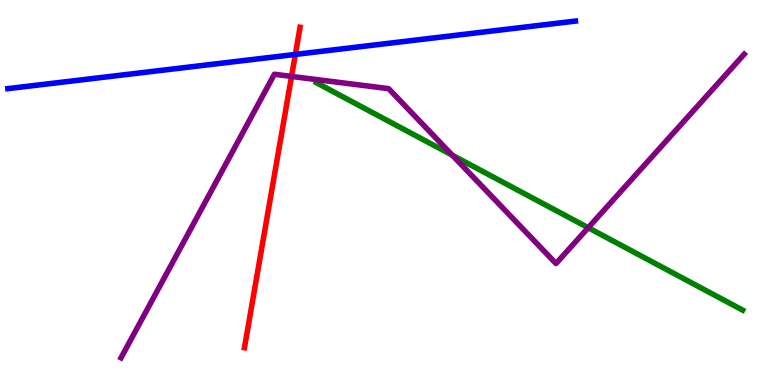[{'lines': ['blue', 'red'], 'intersections': [{'x': 3.81, 'y': 8.59}]}, {'lines': ['green', 'red'], 'intersections': []}, {'lines': ['purple', 'red'], 'intersections': [{'x': 3.76, 'y': 8.02}]}, {'lines': ['blue', 'green'], 'intersections': []}, {'lines': ['blue', 'purple'], 'intersections': []}, {'lines': ['green', 'purple'], 'intersections': [{'x': 5.84, 'y': 5.97}, {'x': 7.59, 'y': 4.09}]}]